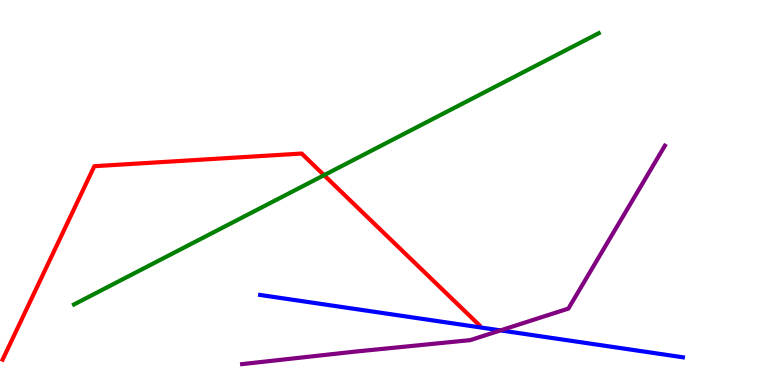[{'lines': ['blue', 'red'], 'intersections': []}, {'lines': ['green', 'red'], 'intersections': [{'x': 4.18, 'y': 5.45}]}, {'lines': ['purple', 'red'], 'intersections': []}, {'lines': ['blue', 'green'], 'intersections': []}, {'lines': ['blue', 'purple'], 'intersections': [{'x': 6.46, 'y': 1.42}]}, {'lines': ['green', 'purple'], 'intersections': []}]